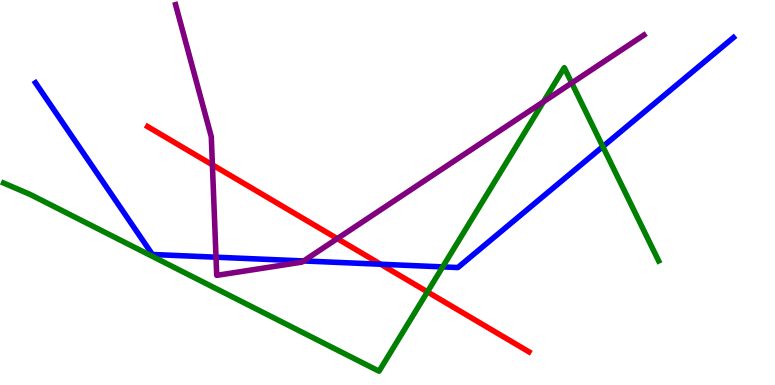[{'lines': ['blue', 'red'], 'intersections': [{'x': 4.91, 'y': 3.14}]}, {'lines': ['green', 'red'], 'intersections': [{'x': 5.52, 'y': 2.42}]}, {'lines': ['purple', 'red'], 'intersections': [{'x': 2.74, 'y': 5.72}, {'x': 4.35, 'y': 3.8}]}, {'lines': ['blue', 'green'], 'intersections': [{'x': 5.71, 'y': 3.07}, {'x': 7.78, 'y': 6.19}]}, {'lines': ['blue', 'purple'], 'intersections': [{'x': 2.79, 'y': 3.32}, {'x': 3.92, 'y': 3.22}]}, {'lines': ['green', 'purple'], 'intersections': [{'x': 7.01, 'y': 7.36}, {'x': 7.38, 'y': 7.84}]}]